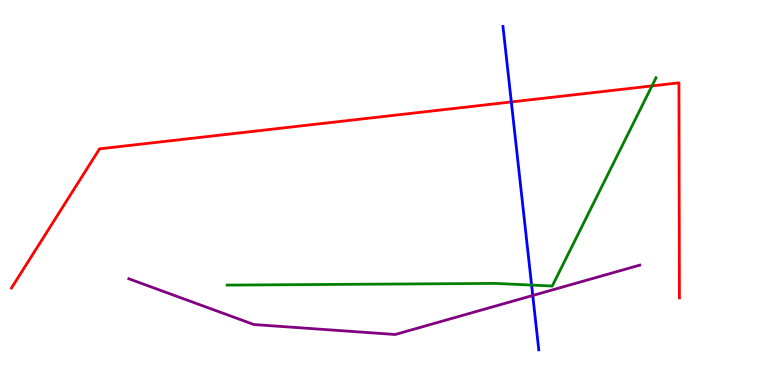[{'lines': ['blue', 'red'], 'intersections': [{'x': 6.6, 'y': 7.35}]}, {'lines': ['green', 'red'], 'intersections': [{'x': 8.41, 'y': 7.77}]}, {'lines': ['purple', 'red'], 'intersections': []}, {'lines': ['blue', 'green'], 'intersections': [{'x': 6.86, 'y': 2.6}]}, {'lines': ['blue', 'purple'], 'intersections': [{'x': 6.87, 'y': 2.33}]}, {'lines': ['green', 'purple'], 'intersections': []}]